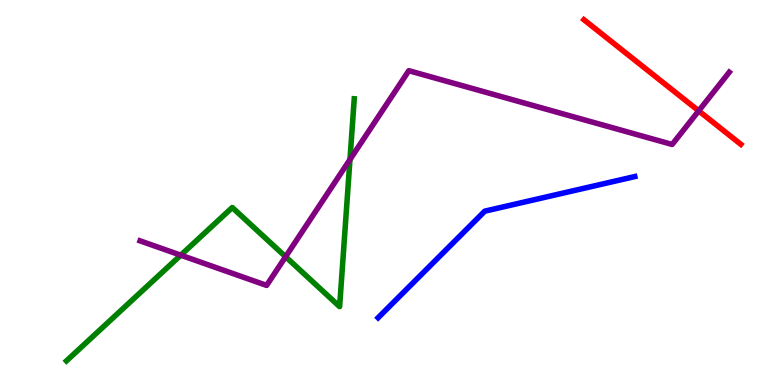[{'lines': ['blue', 'red'], 'intersections': []}, {'lines': ['green', 'red'], 'intersections': []}, {'lines': ['purple', 'red'], 'intersections': [{'x': 9.02, 'y': 7.12}]}, {'lines': ['blue', 'green'], 'intersections': []}, {'lines': ['blue', 'purple'], 'intersections': []}, {'lines': ['green', 'purple'], 'intersections': [{'x': 2.33, 'y': 3.37}, {'x': 3.69, 'y': 3.33}, {'x': 4.52, 'y': 5.86}]}]